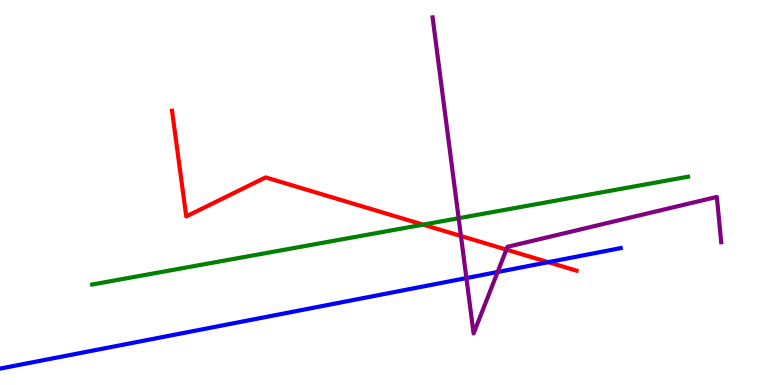[{'lines': ['blue', 'red'], 'intersections': [{'x': 7.07, 'y': 3.19}]}, {'lines': ['green', 'red'], 'intersections': [{'x': 5.46, 'y': 4.16}]}, {'lines': ['purple', 'red'], 'intersections': [{'x': 5.95, 'y': 3.87}, {'x': 6.53, 'y': 3.52}]}, {'lines': ['blue', 'green'], 'intersections': []}, {'lines': ['blue', 'purple'], 'intersections': [{'x': 6.02, 'y': 2.78}, {'x': 6.42, 'y': 2.93}]}, {'lines': ['green', 'purple'], 'intersections': [{'x': 5.92, 'y': 4.33}]}]